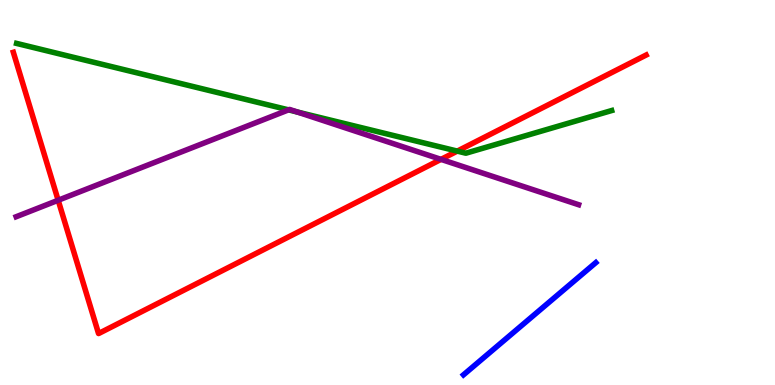[{'lines': ['blue', 'red'], 'intersections': []}, {'lines': ['green', 'red'], 'intersections': [{'x': 5.9, 'y': 6.08}]}, {'lines': ['purple', 'red'], 'intersections': [{'x': 0.751, 'y': 4.8}, {'x': 5.69, 'y': 5.86}]}, {'lines': ['blue', 'green'], 'intersections': []}, {'lines': ['blue', 'purple'], 'intersections': []}, {'lines': ['green', 'purple'], 'intersections': [{'x': 3.72, 'y': 7.15}, {'x': 3.84, 'y': 7.09}]}]